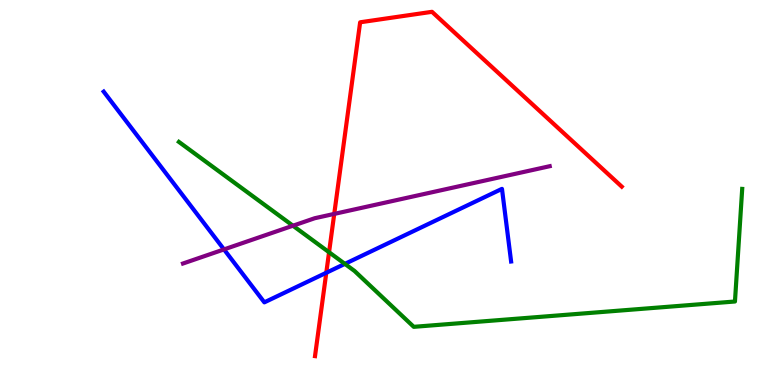[{'lines': ['blue', 'red'], 'intersections': [{'x': 4.21, 'y': 2.92}]}, {'lines': ['green', 'red'], 'intersections': [{'x': 4.25, 'y': 3.45}]}, {'lines': ['purple', 'red'], 'intersections': [{'x': 4.31, 'y': 4.44}]}, {'lines': ['blue', 'green'], 'intersections': [{'x': 4.45, 'y': 3.15}]}, {'lines': ['blue', 'purple'], 'intersections': [{'x': 2.89, 'y': 3.52}]}, {'lines': ['green', 'purple'], 'intersections': [{'x': 3.78, 'y': 4.14}]}]